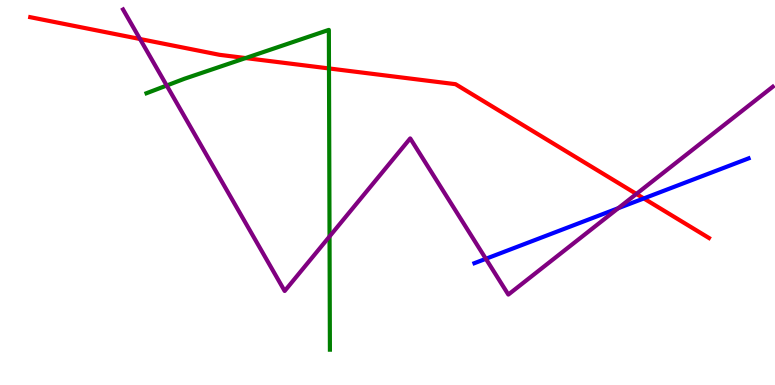[{'lines': ['blue', 'red'], 'intersections': [{'x': 8.31, 'y': 4.85}]}, {'lines': ['green', 'red'], 'intersections': [{'x': 3.17, 'y': 8.49}, {'x': 4.24, 'y': 8.22}]}, {'lines': ['purple', 'red'], 'intersections': [{'x': 1.81, 'y': 8.99}, {'x': 8.21, 'y': 4.96}]}, {'lines': ['blue', 'green'], 'intersections': []}, {'lines': ['blue', 'purple'], 'intersections': [{'x': 6.27, 'y': 3.28}, {'x': 7.98, 'y': 4.59}]}, {'lines': ['green', 'purple'], 'intersections': [{'x': 2.15, 'y': 7.78}, {'x': 4.25, 'y': 3.86}]}]